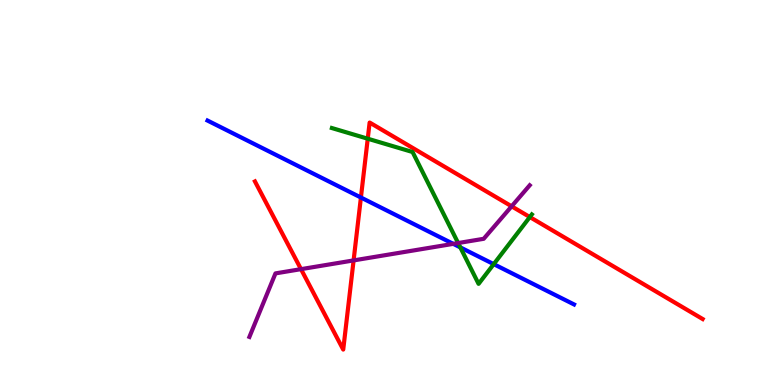[{'lines': ['blue', 'red'], 'intersections': [{'x': 4.66, 'y': 4.87}]}, {'lines': ['green', 'red'], 'intersections': [{'x': 4.75, 'y': 6.4}, {'x': 6.84, 'y': 4.36}]}, {'lines': ['purple', 'red'], 'intersections': [{'x': 3.88, 'y': 3.01}, {'x': 4.56, 'y': 3.24}, {'x': 6.6, 'y': 4.64}]}, {'lines': ['blue', 'green'], 'intersections': [{'x': 5.94, 'y': 3.57}, {'x': 6.37, 'y': 3.14}]}, {'lines': ['blue', 'purple'], 'intersections': [{'x': 5.85, 'y': 3.67}]}, {'lines': ['green', 'purple'], 'intersections': [{'x': 5.91, 'y': 3.69}]}]